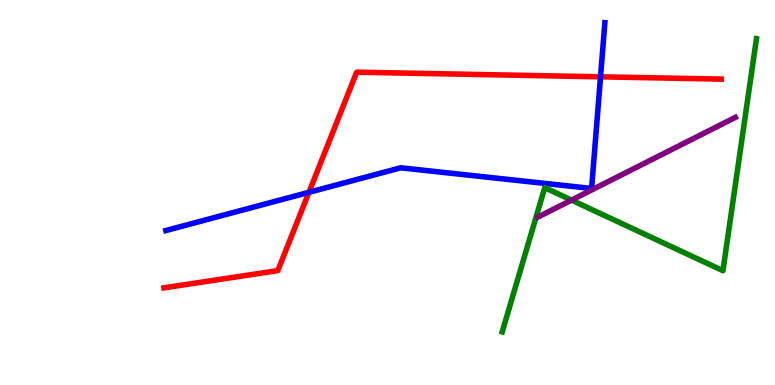[{'lines': ['blue', 'red'], 'intersections': [{'x': 3.99, 'y': 5.0}, {'x': 7.75, 'y': 8.0}]}, {'lines': ['green', 'red'], 'intersections': []}, {'lines': ['purple', 'red'], 'intersections': []}, {'lines': ['blue', 'green'], 'intersections': []}, {'lines': ['blue', 'purple'], 'intersections': []}, {'lines': ['green', 'purple'], 'intersections': [{'x': 7.37, 'y': 4.8}]}]